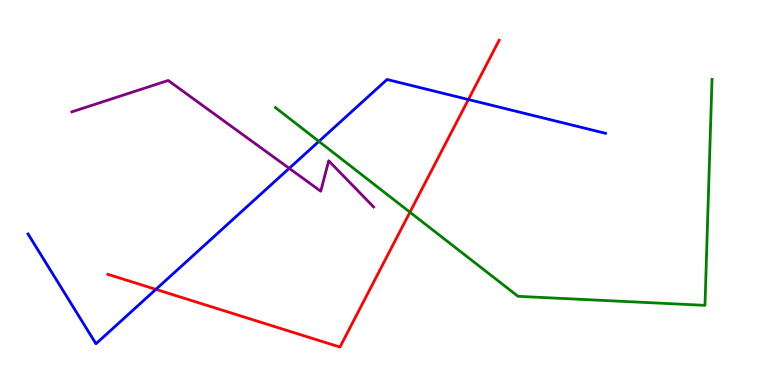[{'lines': ['blue', 'red'], 'intersections': [{'x': 2.01, 'y': 2.48}, {'x': 6.04, 'y': 7.42}]}, {'lines': ['green', 'red'], 'intersections': [{'x': 5.29, 'y': 4.49}]}, {'lines': ['purple', 'red'], 'intersections': []}, {'lines': ['blue', 'green'], 'intersections': [{'x': 4.11, 'y': 6.33}]}, {'lines': ['blue', 'purple'], 'intersections': [{'x': 3.73, 'y': 5.63}]}, {'lines': ['green', 'purple'], 'intersections': []}]